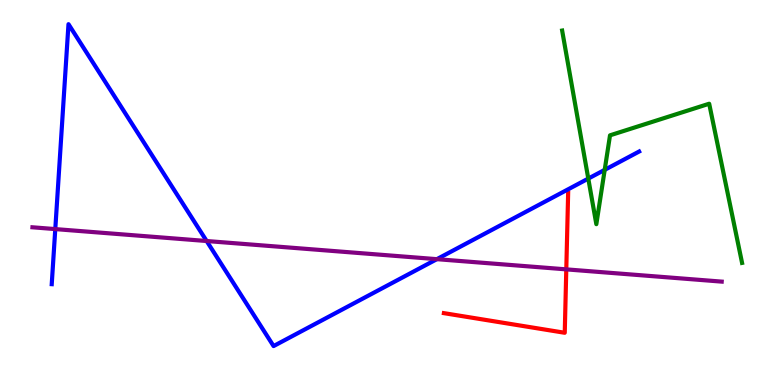[{'lines': ['blue', 'red'], 'intersections': []}, {'lines': ['green', 'red'], 'intersections': []}, {'lines': ['purple', 'red'], 'intersections': [{'x': 7.31, 'y': 3.0}]}, {'lines': ['blue', 'green'], 'intersections': [{'x': 7.59, 'y': 5.36}, {'x': 7.8, 'y': 5.59}]}, {'lines': ['blue', 'purple'], 'intersections': [{'x': 0.713, 'y': 4.05}, {'x': 2.67, 'y': 3.74}, {'x': 5.64, 'y': 3.27}]}, {'lines': ['green', 'purple'], 'intersections': []}]